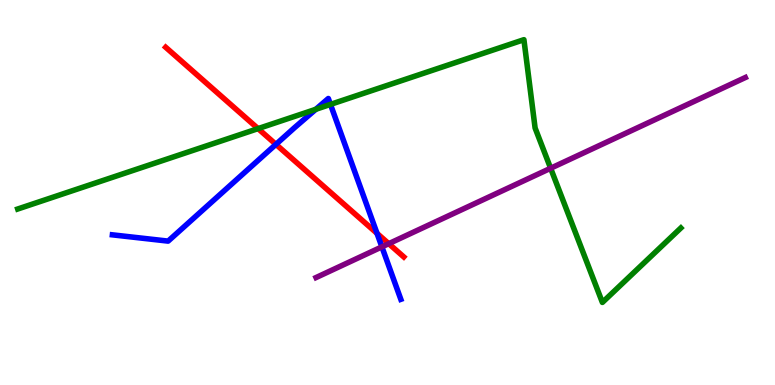[{'lines': ['blue', 'red'], 'intersections': [{'x': 3.56, 'y': 6.25}, {'x': 4.86, 'y': 3.94}]}, {'lines': ['green', 'red'], 'intersections': [{'x': 3.33, 'y': 6.66}]}, {'lines': ['purple', 'red'], 'intersections': [{'x': 5.02, 'y': 3.67}]}, {'lines': ['blue', 'green'], 'intersections': [{'x': 4.08, 'y': 7.16}, {'x': 4.26, 'y': 7.29}]}, {'lines': ['blue', 'purple'], 'intersections': [{'x': 4.93, 'y': 3.59}]}, {'lines': ['green', 'purple'], 'intersections': [{'x': 7.1, 'y': 5.63}]}]